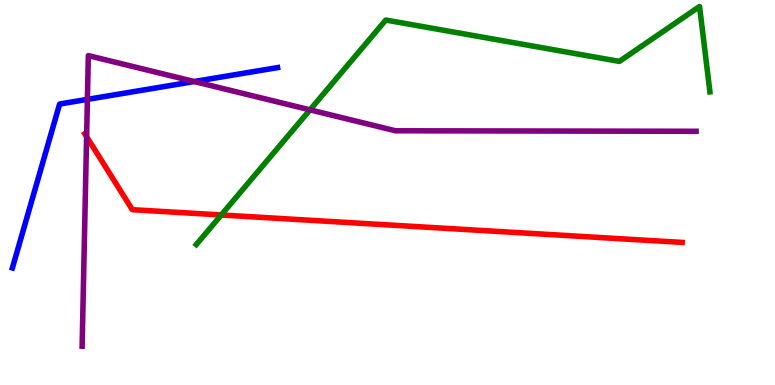[{'lines': ['blue', 'red'], 'intersections': []}, {'lines': ['green', 'red'], 'intersections': [{'x': 2.85, 'y': 4.42}]}, {'lines': ['purple', 'red'], 'intersections': [{'x': 1.12, 'y': 6.45}]}, {'lines': ['blue', 'green'], 'intersections': []}, {'lines': ['blue', 'purple'], 'intersections': [{'x': 1.13, 'y': 7.42}, {'x': 2.51, 'y': 7.88}]}, {'lines': ['green', 'purple'], 'intersections': [{'x': 4.0, 'y': 7.15}]}]